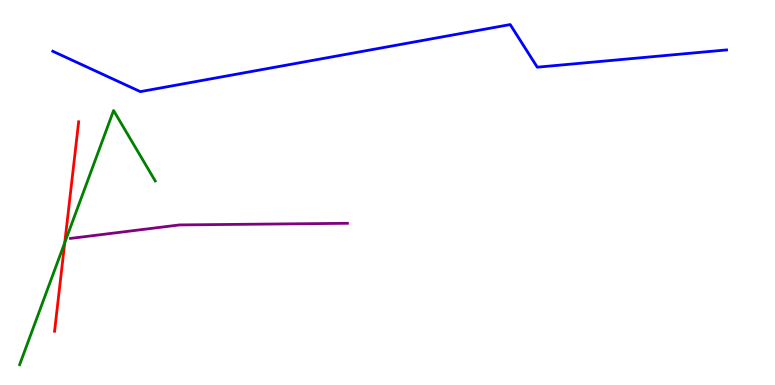[{'lines': ['blue', 'red'], 'intersections': []}, {'lines': ['green', 'red'], 'intersections': [{'x': 0.836, 'y': 3.7}]}, {'lines': ['purple', 'red'], 'intersections': []}, {'lines': ['blue', 'green'], 'intersections': []}, {'lines': ['blue', 'purple'], 'intersections': []}, {'lines': ['green', 'purple'], 'intersections': []}]